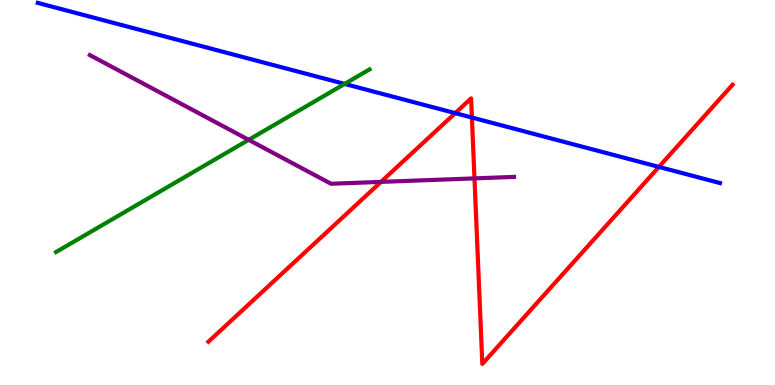[{'lines': ['blue', 'red'], 'intersections': [{'x': 5.87, 'y': 7.06}, {'x': 6.09, 'y': 6.95}, {'x': 8.5, 'y': 5.66}]}, {'lines': ['green', 'red'], 'intersections': []}, {'lines': ['purple', 'red'], 'intersections': [{'x': 4.92, 'y': 5.28}, {'x': 6.12, 'y': 5.37}]}, {'lines': ['blue', 'green'], 'intersections': [{'x': 4.45, 'y': 7.82}]}, {'lines': ['blue', 'purple'], 'intersections': []}, {'lines': ['green', 'purple'], 'intersections': [{'x': 3.21, 'y': 6.37}]}]